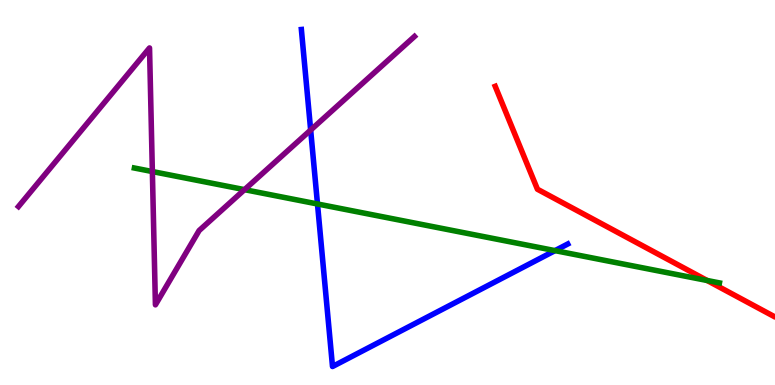[{'lines': ['blue', 'red'], 'intersections': []}, {'lines': ['green', 'red'], 'intersections': [{'x': 9.12, 'y': 2.71}]}, {'lines': ['purple', 'red'], 'intersections': []}, {'lines': ['blue', 'green'], 'intersections': [{'x': 4.1, 'y': 4.7}, {'x': 7.16, 'y': 3.49}]}, {'lines': ['blue', 'purple'], 'intersections': [{'x': 4.01, 'y': 6.62}]}, {'lines': ['green', 'purple'], 'intersections': [{'x': 1.97, 'y': 5.54}, {'x': 3.16, 'y': 5.07}]}]